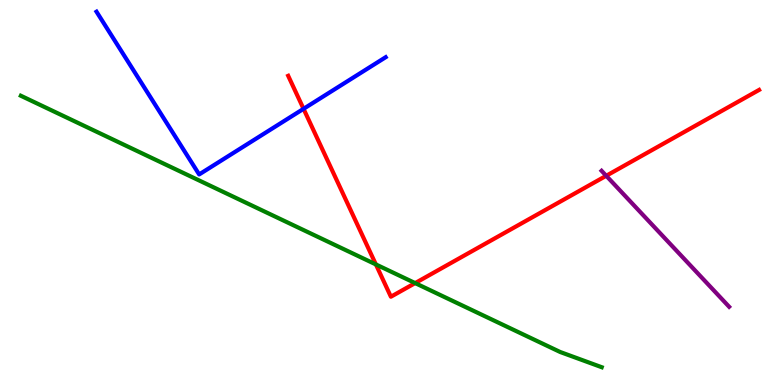[{'lines': ['blue', 'red'], 'intersections': [{'x': 3.92, 'y': 7.17}]}, {'lines': ['green', 'red'], 'intersections': [{'x': 4.85, 'y': 3.13}, {'x': 5.36, 'y': 2.65}]}, {'lines': ['purple', 'red'], 'intersections': [{'x': 7.82, 'y': 5.43}]}, {'lines': ['blue', 'green'], 'intersections': []}, {'lines': ['blue', 'purple'], 'intersections': []}, {'lines': ['green', 'purple'], 'intersections': []}]